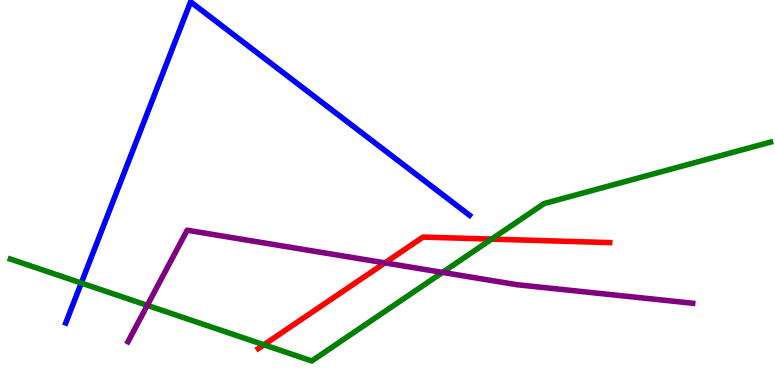[{'lines': ['blue', 'red'], 'intersections': []}, {'lines': ['green', 'red'], 'intersections': [{'x': 3.41, 'y': 1.04}, {'x': 6.34, 'y': 3.79}]}, {'lines': ['purple', 'red'], 'intersections': [{'x': 4.97, 'y': 3.17}]}, {'lines': ['blue', 'green'], 'intersections': [{'x': 1.05, 'y': 2.65}]}, {'lines': ['blue', 'purple'], 'intersections': []}, {'lines': ['green', 'purple'], 'intersections': [{'x': 1.9, 'y': 2.07}, {'x': 5.71, 'y': 2.92}]}]